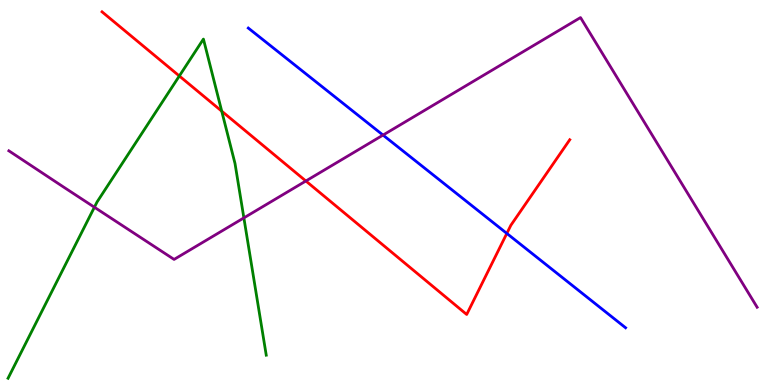[{'lines': ['blue', 'red'], 'intersections': [{'x': 6.54, 'y': 3.94}]}, {'lines': ['green', 'red'], 'intersections': [{'x': 2.31, 'y': 8.03}, {'x': 2.86, 'y': 7.11}]}, {'lines': ['purple', 'red'], 'intersections': [{'x': 3.95, 'y': 5.3}]}, {'lines': ['blue', 'green'], 'intersections': []}, {'lines': ['blue', 'purple'], 'intersections': [{'x': 4.94, 'y': 6.49}]}, {'lines': ['green', 'purple'], 'intersections': [{'x': 1.22, 'y': 4.62}, {'x': 3.15, 'y': 4.34}]}]